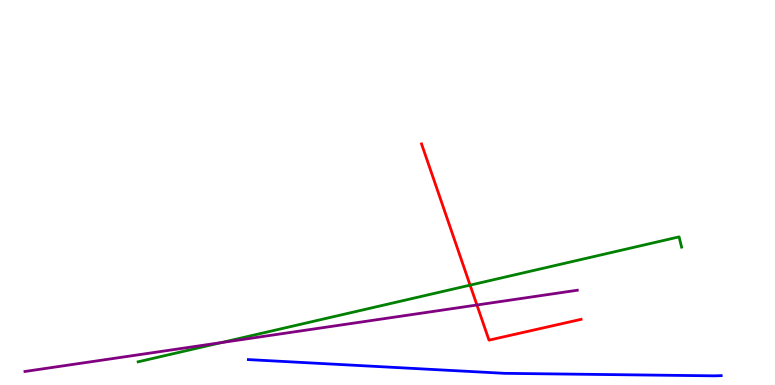[{'lines': ['blue', 'red'], 'intersections': []}, {'lines': ['green', 'red'], 'intersections': [{'x': 6.07, 'y': 2.59}]}, {'lines': ['purple', 'red'], 'intersections': [{'x': 6.15, 'y': 2.08}]}, {'lines': ['blue', 'green'], 'intersections': []}, {'lines': ['blue', 'purple'], 'intersections': []}, {'lines': ['green', 'purple'], 'intersections': [{'x': 2.86, 'y': 1.1}]}]